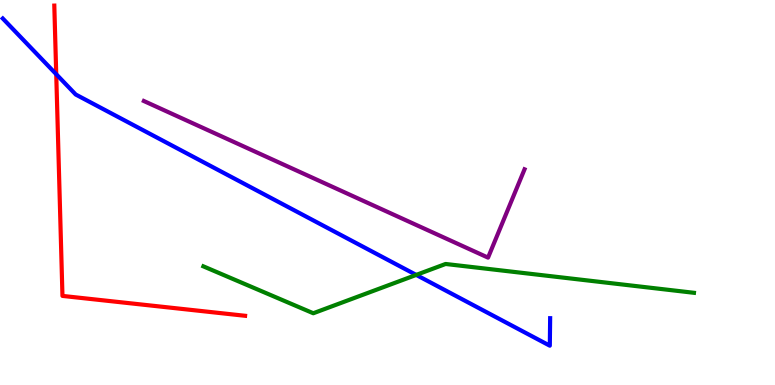[{'lines': ['blue', 'red'], 'intersections': [{'x': 0.726, 'y': 8.07}]}, {'lines': ['green', 'red'], 'intersections': []}, {'lines': ['purple', 'red'], 'intersections': []}, {'lines': ['blue', 'green'], 'intersections': [{'x': 5.37, 'y': 2.86}]}, {'lines': ['blue', 'purple'], 'intersections': []}, {'lines': ['green', 'purple'], 'intersections': []}]